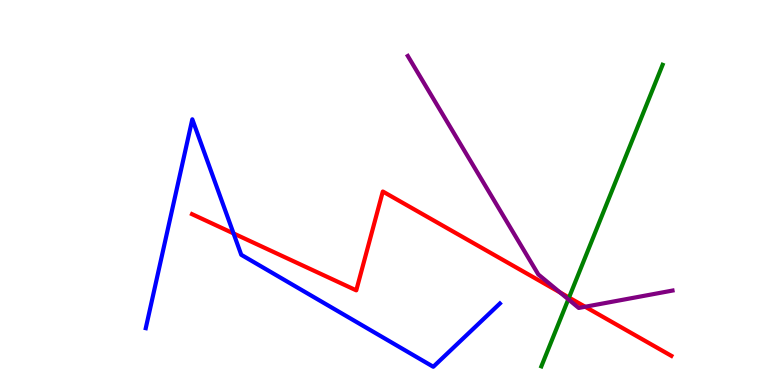[{'lines': ['blue', 'red'], 'intersections': [{'x': 3.01, 'y': 3.94}]}, {'lines': ['green', 'red'], 'intersections': [{'x': 7.34, 'y': 2.27}]}, {'lines': ['purple', 'red'], 'intersections': [{'x': 7.23, 'y': 2.4}, {'x': 7.55, 'y': 2.03}]}, {'lines': ['blue', 'green'], 'intersections': []}, {'lines': ['blue', 'purple'], 'intersections': []}, {'lines': ['green', 'purple'], 'intersections': [{'x': 7.33, 'y': 2.23}]}]